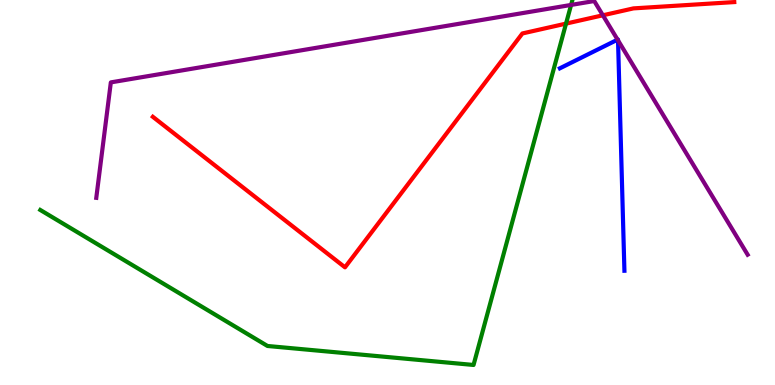[{'lines': ['blue', 'red'], 'intersections': []}, {'lines': ['green', 'red'], 'intersections': [{'x': 7.3, 'y': 9.39}]}, {'lines': ['purple', 'red'], 'intersections': [{'x': 7.78, 'y': 9.6}]}, {'lines': ['blue', 'green'], 'intersections': []}, {'lines': ['blue', 'purple'], 'intersections': [{'x': 7.97, 'y': 8.97}, {'x': 7.97, 'y': 8.95}]}, {'lines': ['green', 'purple'], 'intersections': [{'x': 7.37, 'y': 9.87}]}]